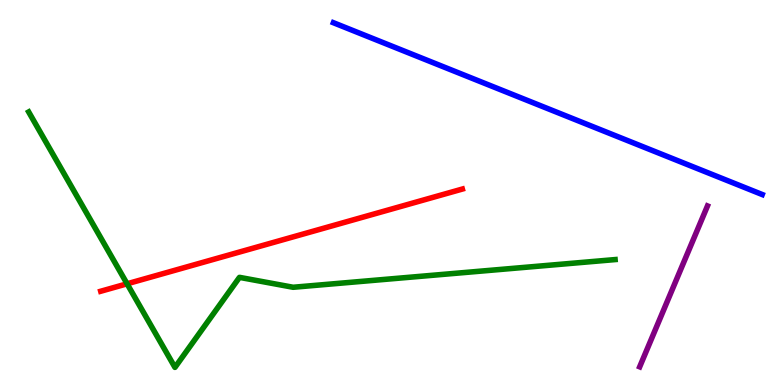[{'lines': ['blue', 'red'], 'intersections': []}, {'lines': ['green', 'red'], 'intersections': [{'x': 1.64, 'y': 2.63}]}, {'lines': ['purple', 'red'], 'intersections': []}, {'lines': ['blue', 'green'], 'intersections': []}, {'lines': ['blue', 'purple'], 'intersections': []}, {'lines': ['green', 'purple'], 'intersections': []}]